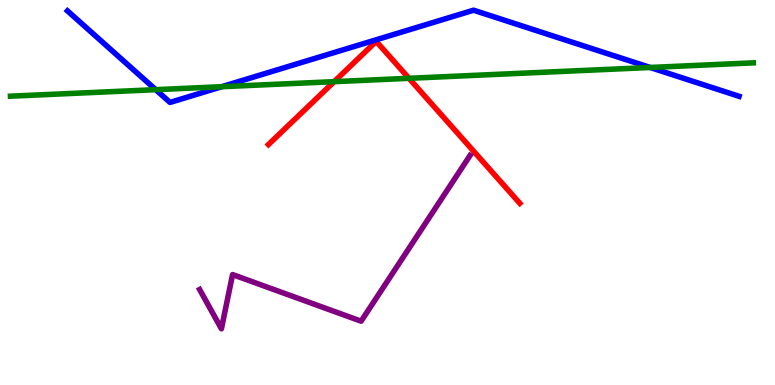[{'lines': ['blue', 'red'], 'intersections': []}, {'lines': ['green', 'red'], 'intersections': [{'x': 4.31, 'y': 7.88}, {'x': 5.28, 'y': 7.97}]}, {'lines': ['purple', 'red'], 'intersections': []}, {'lines': ['blue', 'green'], 'intersections': [{'x': 2.01, 'y': 7.67}, {'x': 2.86, 'y': 7.75}, {'x': 8.39, 'y': 8.25}]}, {'lines': ['blue', 'purple'], 'intersections': []}, {'lines': ['green', 'purple'], 'intersections': []}]